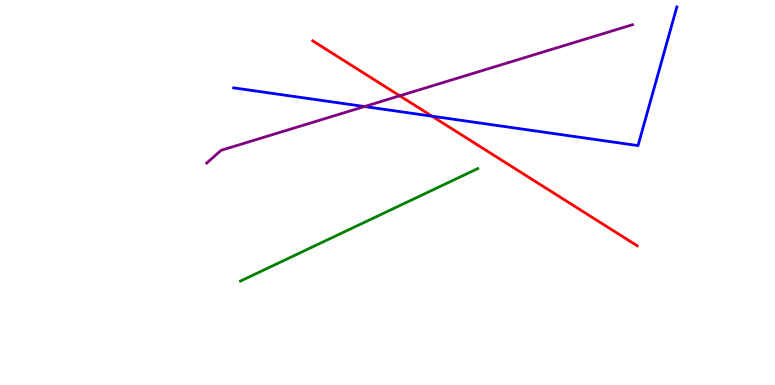[{'lines': ['blue', 'red'], 'intersections': [{'x': 5.57, 'y': 6.98}]}, {'lines': ['green', 'red'], 'intersections': []}, {'lines': ['purple', 'red'], 'intersections': [{'x': 5.16, 'y': 7.51}]}, {'lines': ['blue', 'green'], 'intersections': []}, {'lines': ['blue', 'purple'], 'intersections': [{'x': 4.7, 'y': 7.23}]}, {'lines': ['green', 'purple'], 'intersections': []}]